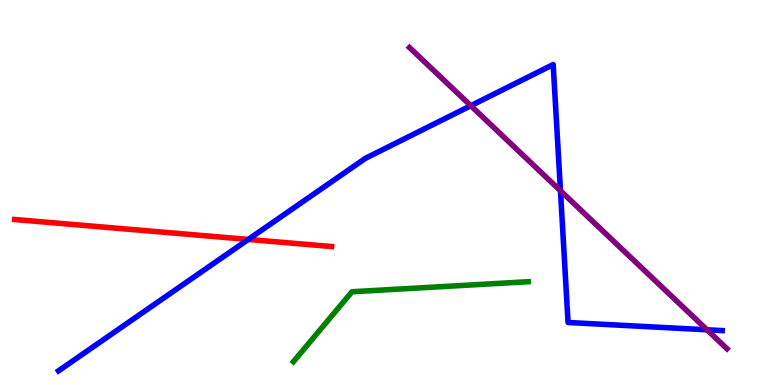[{'lines': ['blue', 'red'], 'intersections': [{'x': 3.2, 'y': 3.78}]}, {'lines': ['green', 'red'], 'intersections': []}, {'lines': ['purple', 'red'], 'intersections': []}, {'lines': ['blue', 'green'], 'intersections': []}, {'lines': ['blue', 'purple'], 'intersections': [{'x': 6.07, 'y': 7.25}, {'x': 7.23, 'y': 5.04}, {'x': 9.12, 'y': 1.43}]}, {'lines': ['green', 'purple'], 'intersections': []}]